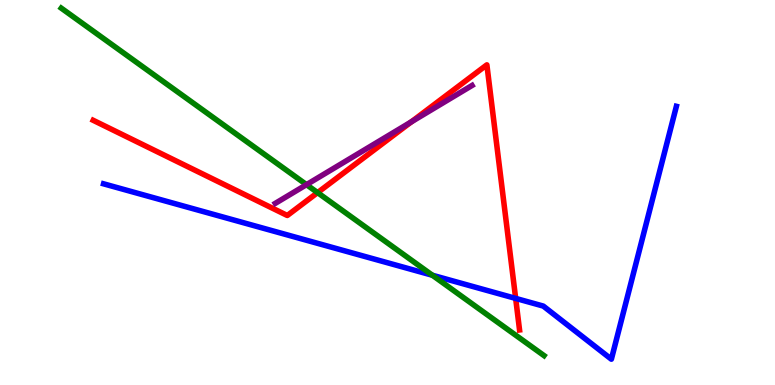[{'lines': ['blue', 'red'], 'intersections': [{'x': 6.65, 'y': 2.25}]}, {'lines': ['green', 'red'], 'intersections': [{'x': 4.1, 'y': 5.0}]}, {'lines': ['purple', 'red'], 'intersections': [{'x': 5.31, 'y': 6.84}]}, {'lines': ['blue', 'green'], 'intersections': [{'x': 5.58, 'y': 2.85}]}, {'lines': ['blue', 'purple'], 'intersections': []}, {'lines': ['green', 'purple'], 'intersections': [{'x': 3.95, 'y': 5.2}]}]